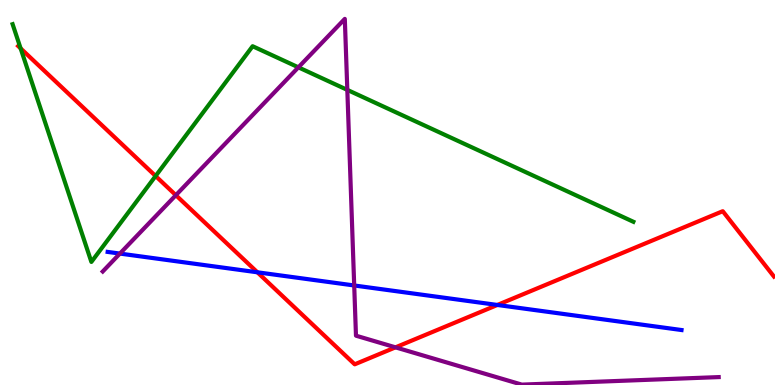[{'lines': ['blue', 'red'], 'intersections': [{'x': 3.32, 'y': 2.93}, {'x': 6.42, 'y': 2.08}]}, {'lines': ['green', 'red'], 'intersections': [{'x': 0.266, 'y': 8.74}, {'x': 2.01, 'y': 5.43}]}, {'lines': ['purple', 'red'], 'intersections': [{'x': 2.27, 'y': 4.93}, {'x': 5.1, 'y': 0.978}]}, {'lines': ['blue', 'green'], 'intersections': []}, {'lines': ['blue', 'purple'], 'intersections': [{'x': 1.55, 'y': 3.41}, {'x': 4.57, 'y': 2.59}]}, {'lines': ['green', 'purple'], 'intersections': [{'x': 3.85, 'y': 8.25}, {'x': 4.48, 'y': 7.67}]}]